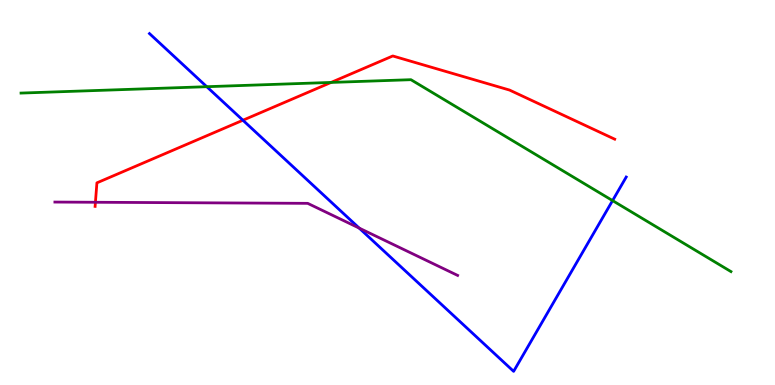[{'lines': ['blue', 'red'], 'intersections': [{'x': 3.13, 'y': 6.88}]}, {'lines': ['green', 'red'], 'intersections': [{'x': 4.27, 'y': 7.86}]}, {'lines': ['purple', 'red'], 'intersections': [{'x': 1.23, 'y': 4.75}]}, {'lines': ['blue', 'green'], 'intersections': [{'x': 2.67, 'y': 7.75}, {'x': 7.9, 'y': 4.79}]}, {'lines': ['blue', 'purple'], 'intersections': [{'x': 4.63, 'y': 4.08}]}, {'lines': ['green', 'purple'], 'intersections': []}]